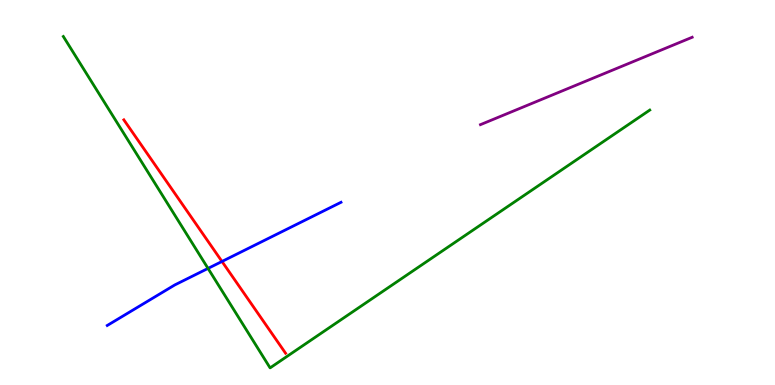[{'lines': ['blue', 'red'], 'intersections': [{'x': 2.86, 'y': 3.21}]}, {'lines': ['green', 'red'], 'intersections': []}, {'lines': ['purple', 'red'], 'intersections': []}, {'lines': ['blue', 'green'], 'intersections': [{'x': 2.68, 'y': 3.03}]}, {'lines': ['blue', 'purple'], 'intersections': []}, {'lines': ['green', 'purple'], 'intersections': []}]